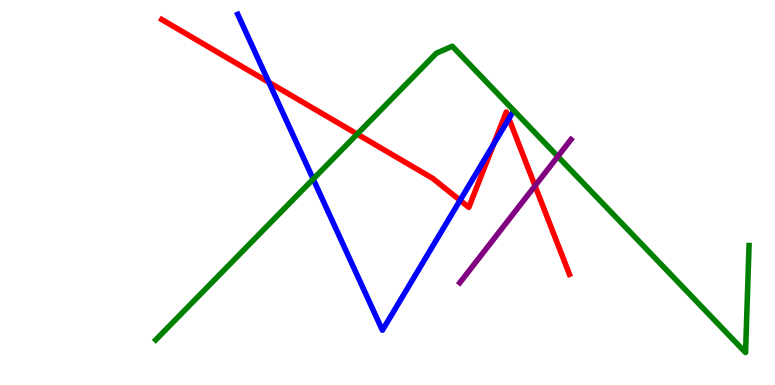[{'lines': ['blue', 'red'], 'intersections': [{'x': 3.47, 'y': 7.86}, {'x': 5.94, 'y': 4.8}, {'x': 6.37, 'y': 6.26}, {'x': 6.57, 'y': 6.92}]}, {'lines': ['green', 'red'], 'intersections': [{'x': 4.61, 'y': 6.52}]}, {'lines': ['purple', 'red'], 'intersections': [{'x': 6.9, 'y': 5.17}]}, {'lines': ['blue', 'green'], 'intersections': [{'x': 4.04, 'y': 5.35}]}, {'lines': ['blue', 'purple'], 'intersections': []}, {'lines': ['green', 'purple'], 'intersections': [{'x': 7.2, 'y': 5.94}]}]